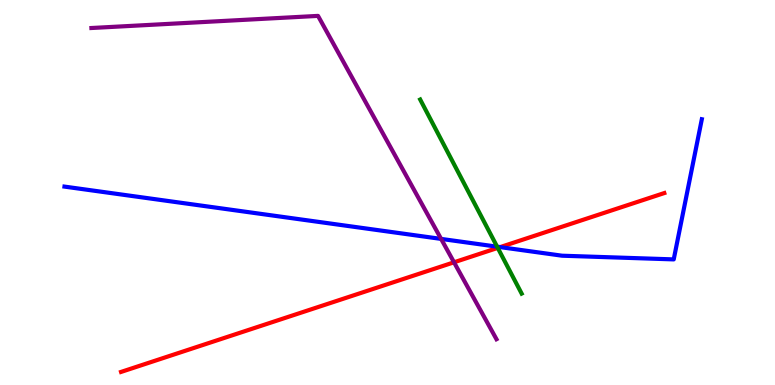[{'lines': ['blue', 'red'], 'intersections': [{'x': 6.45, 'y': 3.58}]}, {'lines': ['green', 'red'], 'intersections': [{'x': 6.42, 'y': 3.56}]}, {'lines': ['purple', 'red'], 'intersections': [{'x': 5.86, 'y': 3.19}]}, {'lines': ['blue', 'green'], 'intersections': [{'x': 6.41, 'y': 3.59}]}, {'lines': ['blue', 'purple'], 'intersections': [{'x': 5.69, 'y': 3.79}]}, {'lines': ['green', 'purple'], 'intersections': []}]